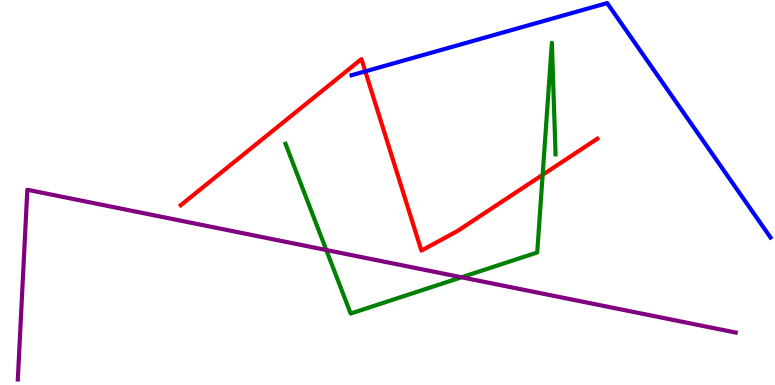[{'lines': ['blue', 'red'], 'intersections': [{'x': 4.71, 'y': 8.15}]}, {'lines': ['green', 'red'], 'intersections': [{'x': 7.0, 'y': 5.46}]}, {'lines': ['purple', 'red'], 'intersections': []}, {'lines': ['blue', 'green'], 'intersections': []}, {'lines': ['blue', 'purple'], 'intersections': []}, {'lines': ['green', 'purple'], 'intersections': [{'x': 4.21, 'y': 3.51}, {'x': 5.95, 'y': 2.8}]}]